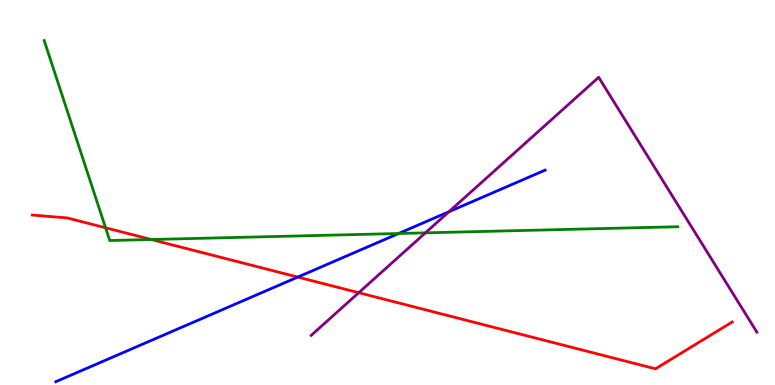[{'lines': ['blue', 'red'], 'intersections': [{'x': 3.84, 'y': 2.8}]}, {'lines': ['green', 'red'], 'intersections': [{'x': 1.36, 'y': 4.08}, {'x': 1.95, 'y': 3.78}]}, {'lines': ['purple', 'red'], 'intersections': [{'x': 4.63, 'y': 2.4}]}, {'lines': ['blue', 'green'], 'intersections': [{'x': 5.14, 'y': 3.93}]}, {'lines': ['blue', 'purple'], 'intersections': [{'x': 5.79, 'y': 4.5}]}, {'lines': ['green', 'purple'], 'intersections': [{'x': 5.49, 'y': 3.95}]}]